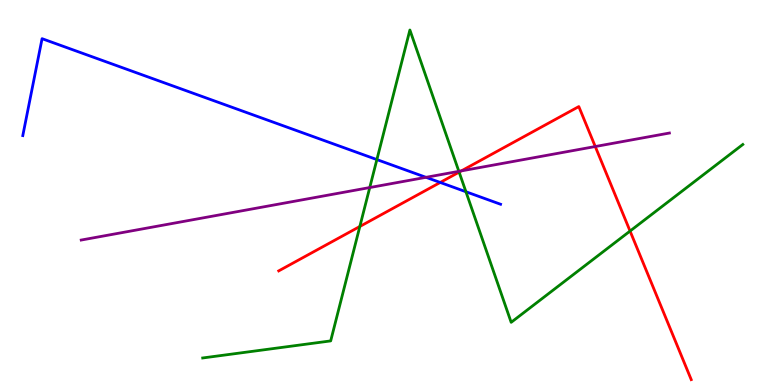[{'lines': ['blue', 'red'], 'intersections': [{'x': 5.68, 'y': 5.26}]}, {'lines': ['green', 'red'], 'intersections': [{'x': 4.64, 'y': 4.12}, {'x': 5.92, 'y': 5.53}, {'x': 8.13, 'y': 4.0}]}, {'lines': ['purple', 'red'], 'intersections': [{'x': 5.95, 'y': 5.56}, {'x': 7.68, 'y': 6.19}]}, {'lines': ['blue', 'green'], 'intersections': [{'x': 4.86, 'y': 5.85}, {'x': 6.01, 'y': 5.02}]}, {'lines': ['blue', 'purple'], 'intersections': [{'x': 5.5, 'y': 5.39}]}, {'lines': ['green', 'purple'], 'intersections': [{'x': 4.77, 'y': 5.13}, {'x': 5.92, 'y': 5.55}]}]